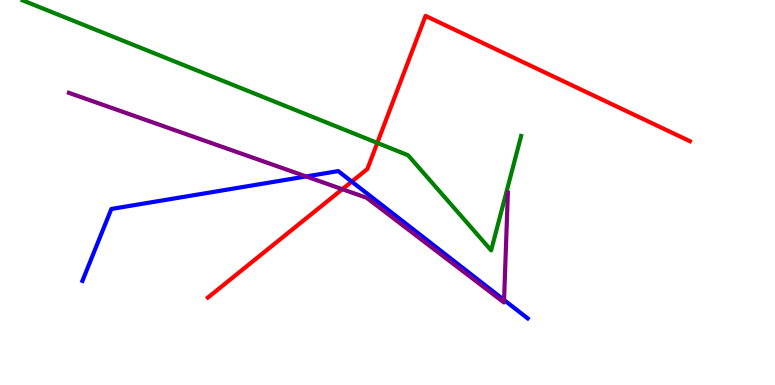[{'lines': ['blue', 'red'], 'intersections': [{'x': 4.54, 'y': 5.28}]}, {'lines': ['green', 'red'], 'intersections': [{'x': 4.87, 'y': 6.29}]}, {'lines': ['purple', 'red'], 'intersections': [{'x': 4.42, 'y': 5.09}]}, {'lines': ['blue', 'green'], 'intersections': []}, {'lines': ['blue', 'purple'], 'intersections': [{'x': 3.95, 'y': 5.42}, {'x': 6.5, 'y': 2.21}]}, {'lines': ['green', 'purple'], 'intersections': []}]